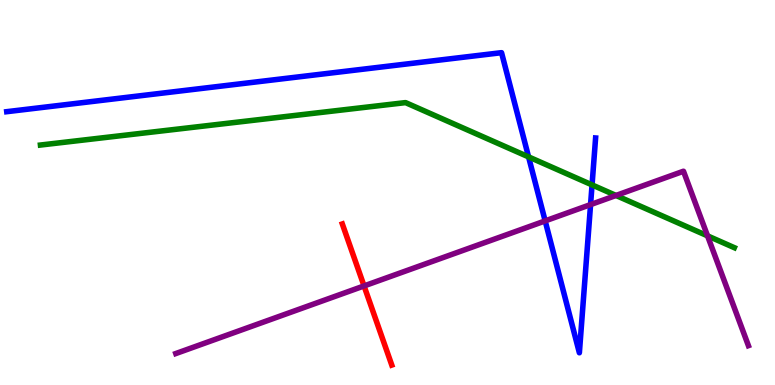[{'lines': ['blue', 'red'], 'intersections': []}, {'lines': ['green', 'red'], 'intersections': []}, {'lines': ['purple', 'red'], 'intersections': [{'x': 4.7, 'y': 2.57}]}, {'lines': ['blue', 'green'], 'intersections': [{'x': 6.82, 'y': 5.92}, {'x': 7.64, 'y': 5.2}]}, {'lines': ['blue', 'purple'], 'intersections': [{'x': 7.03, 'y': 4.26}, {'x': 7.62, 'y': 4.69}]}, {'lines': ['green', 'purple'], 'intersections': [{'x': 7.95, 'y': 4.92}, {'x': 9.13, 'y': 3.87}]}]